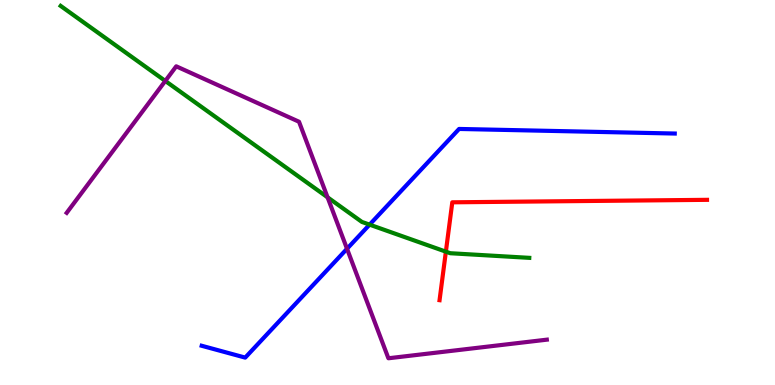[{'lines': ['blue', 'red'], 'intersections': []}, {'lines': ['green', 'red'], 'intersections': [{'x': 5.75, 'y': 3.46}]}, {'lines': ['purple', 'red'], 'intersections': []}, {'lines': ['blue', 'green'], 'intersections': [{'x': 4.77, 'y': 4.17}]}, {'lines': ['blue', 'purple'], 'intersections': [{'x': 4.48, 'y': 3.54}]}, {'lines': ['green', 'purple'], 'intersections': [{'x': 2.13, 'y': 7.9}, {'x': 4.23, 'y': 4.88}]}]